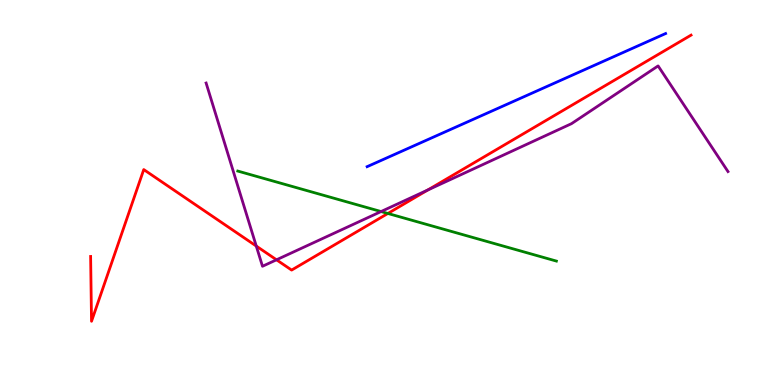[{'lines': ['blue', 'red'], 'intersections': []}, {'lines': ['green', 'red'], 'intersections': [{'x': 5.0, 'y': 4.46}]}, {'lines': ['purple', 'red'], 'intersections': [{'x': 3.31, 'y': 3.61}, {'x': 3.57, 'y': 3.25}, {'x': 5.52, 'y': 5.07}]}, {'lines': ['blue', 'green'], 'intersections': []}, {'lines': ['blue', 'purple'], 'intersections': []}, {'lines': ['green', 'purple'], 'intersections': [{'x': 4.92, 'y': 4.51}]}]